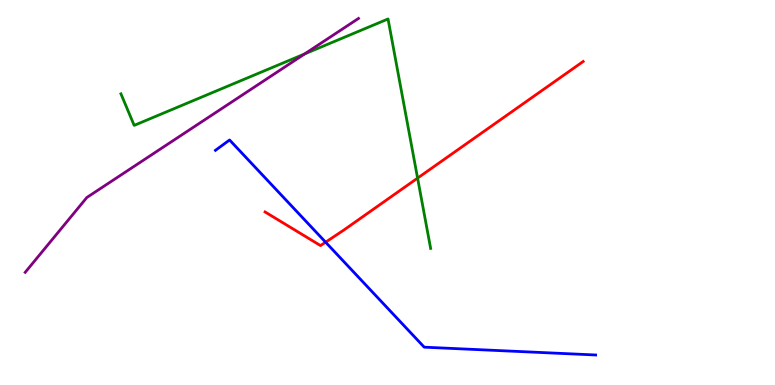[{'lines': ['blue', 'red'], 'intersections': [{'x': 4.2, 'y': 3.71}]}, {'lines': ['green', 'red'], 'intersections': [{'x': 5.39, 'y': 5.37}]}, {'lines': ['purple', 'red'], 'intersections': []}, {'lines': ['blue', 'green'], 'intersections': []}, {'lines': ['blue', 'purple'], 'intersections': []}, {'lines': ['green', 'purple'], 'intersections': [{'x': 3.93, 'y': 8.6}]}]